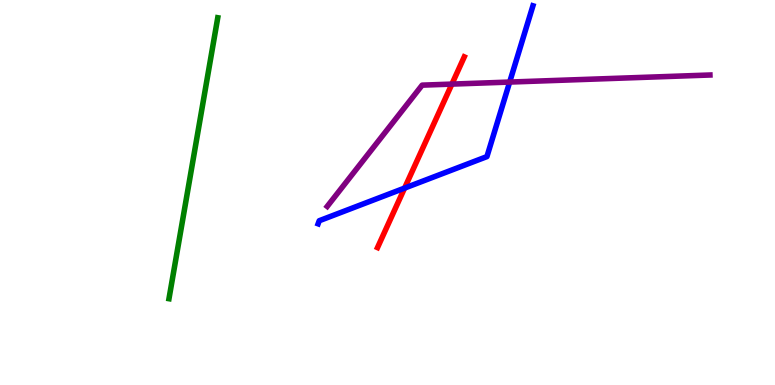[{'lines': ['blue', 'red'], 'intersections': [{'x': 5.22, 'y': 5.11}]}, {'lines': ['green', 'red'], 'intersections': []}, {'lines': ['purple', 'red'], 'intersections': [{'x': 5.83, 'y': 7.82}]}, {'lines': ['blue', 'green'], 'intersections': []}, {'lines': ['blue', 'purple'], 'intersections': [{'x': 6.58, 'y': 7.87}]}, {'lines': ['green', 'purple'], 'intersections': []}]